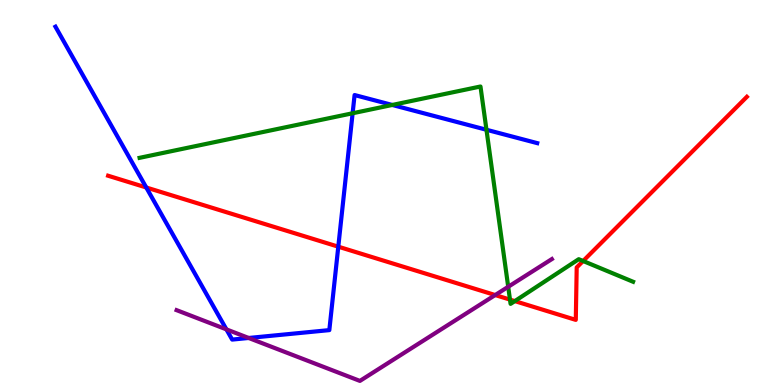[{'lines': ['blue', 'red'], 'intersections': [{'x': 1.89, 'y': 5.13}, {'x': 4.37, 'y': 3.59}]}, {'lines': ['green', 'red'], 'intersections': [{'x': 6.58, 'y': 2.22}, {'x': 6.64, 'y': 2.18}, {'x': 7.52, 'y': 3.22}]}, {'lines': ['purple', 'red'], 'intersections': [{'x': 6.39, 'y': 2.34}]}, {'lines': ['blue', 'green'], 'intersections': [{'x': 4.55, 'y': 7.06}, {'x': 5.06, 'y': 7.27}, {'x': 6.28, 'y': 6.63}]}, {'lines': ['blue', 'purple'], 'intersections': [{'x': 2.92, 'y': 1.44}, {'x': 3.21, 'y': 1.22}]}, {'lines': ['green', 'purple'], 'intersections': [{'x': 6.56, 'y': 2.55}]}]